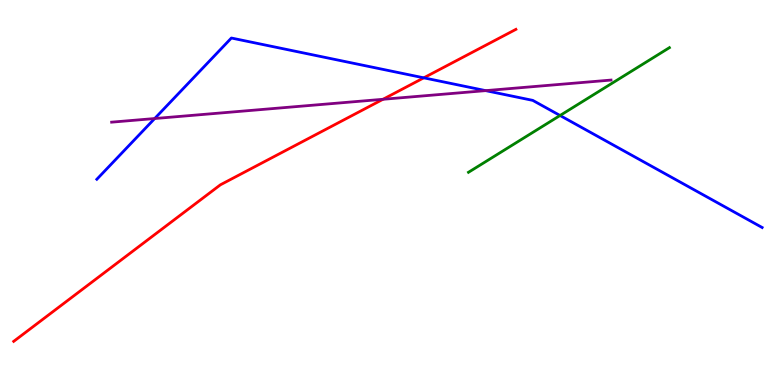[{'lines': ['blue', 'red'], 'intersections': [{'x': 5.47, 'y': 7.98}]}, {'lines': ['green', 'red'], 'intersections': []}, {'lines': ['purple', 'red'], 'intersections': [{'x': 4.94, 'y': 7.42}]}, {'lines': ['blue', 'green'], 'intersections': [{'x': 7.23, 'y': 7.0}]}, {'lines': ['blue', 'purple'], 'intersections': [{'x': 2.0, 'y': 6.92}, {'x': 6.27, 'y': 7.65}]}, {'lines': ['green', 'purple'], 'intersections': []}]